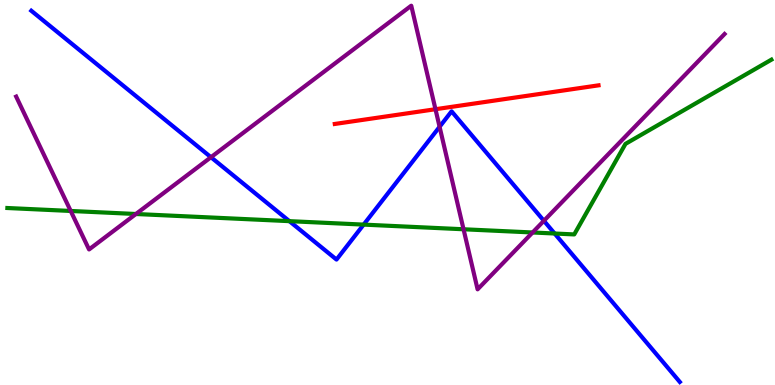[{'lines': ['blue', 'red'], 'intersections': []}, {'lines': ['green', 'red'], 'intersections': []}, {'lines': ['purple', 'red'], 'intersections': [{'x': 5.62, 'y': 7.16}]}, {'lines': ['blue', 'green'], 'intersections': [{'x': 3.73, 'y': 4.26}, {'x': 4.69, 'y': 4.17}, {'x': 7.16, 'y': 3.93}]}, {'lines': ['blue', 'purple'], 'intersections': [{'x': 2.72, 'y': 5.92}, {'x': 5.67, 'y': 6.71}, {'x': 7.02, 'y': 4.27}]}, {'lines': ['green', 'purple'], 'intersections': [{'x': 0.912, 'y': 4.52}, {'x': 1.75, 'y': 4.44}, {'x': 5.98, 'y': 4.04}, {'x': 6.87, 'y': 3.96}]}]